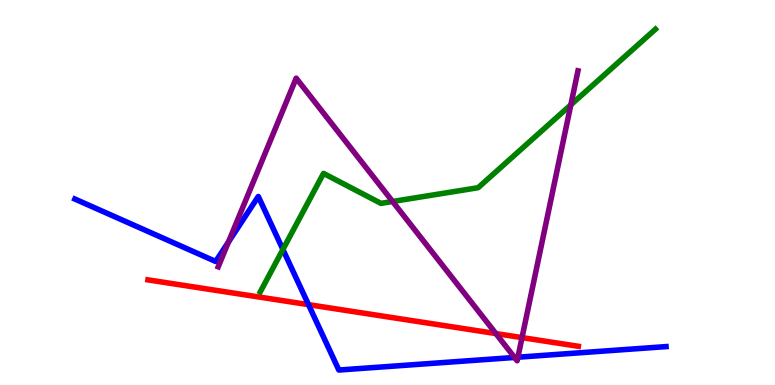[{'lines': ['blue', 'red'], 'intersections': [{'x': 3.98, 'y': 2.09}]}, {'lines': ['green', 'red'], 'intersections': []}, {'lines': ['purple', 'red'], 'intersections': [{'x': 6.4, 'y': 1.34}, {'x': 6.74, 'y': 1.23}]}, {'lines': ['blue', 'green'], 'intersections': [{'x': 3.65, 'y': 3.52}]}, {'lines': ['blue', 'purple'], 'intersections': [{'x': 2.95, 'y': 3.72}, {'x': 6.64, 'y': 0.716}, {'x': 6.68, 'y': 0.722}]}, {'lines': ['green', 'purple'], 'intersections': [{'x': 5.07, 'y': 4.77}, {'x': 7.37, 'y': 7.28}]}]